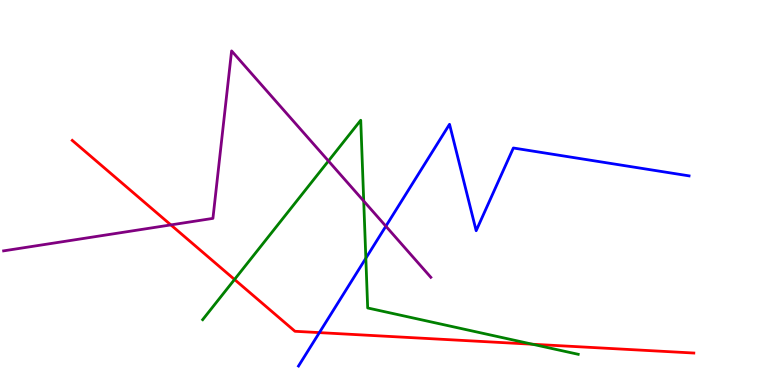[{'lines': ['blue', 'red'], 'intersections': [{'x': 4.12, 'y': 1.36}]}, {'lines': ['green', 'red'], 'intersections': [{'x': 3.03, 'y': 2.74}, {'x': 6.87, 'y': 1.06}]}, {'lines': ['purple', 'red'], 'intersections': [{'x': 2.2, 'y': 4.16}]}, {'lines': ['blue', 'green'], 'intersections': [{'x': 4.72, 'y': 3.29}]}, {'lines': ['blue', 'purple'], 'intersections': [{'x': 4.98, 'y': 4.12}]}, {'lines': ['green', 'purple'], 'intersections': [{'x': 4.24, 'y': 5.82}, {'x': 4.69, 'y': 4.78}]}]